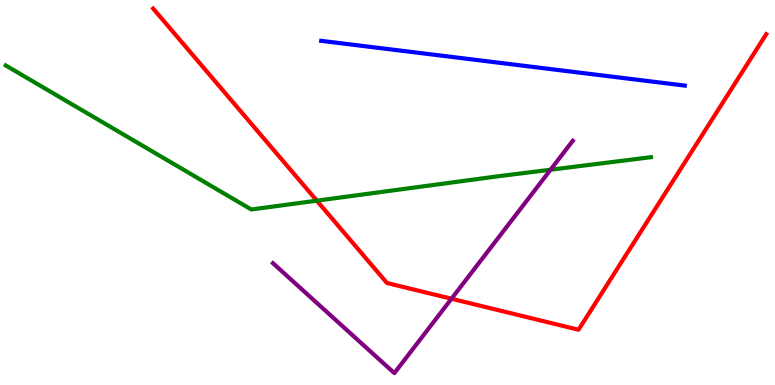[{'lines': ['blue', 'red'], 'intersections': []}, {'lines': ['green', 'red'], 'intersections': [{'x': 4.09, 'y': 4.79}]}, {'lines': ['purple', 'red'], 'intersections': [{'x': 5.83, 'y': 2.24}]}, {'lines': ['blue', 'green'], 'intersections': []}, {'lines': ['blue', 'purple'], 'intersections': []}, {'lines': ['green', 'purple'], 'intersections': [{'x': 7.1, 'y': 5.59}]}]